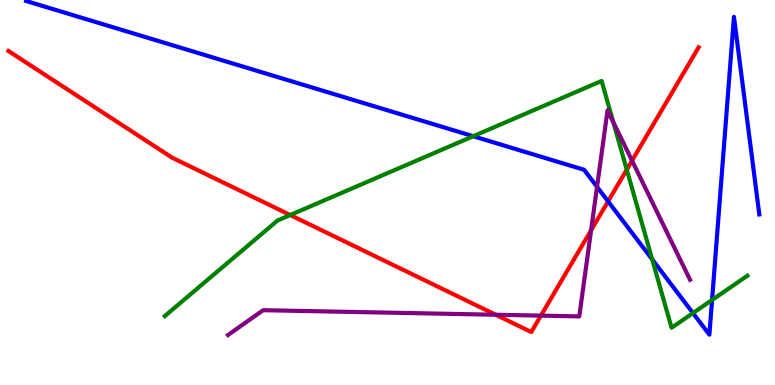[{'lines': ['blue', 'red'], 'intersections': [{'x': 7.85, 'y': 4.77}]}, {'lines': ['green', 'red'], 'intersections': [{'x': 3.74, 'y': 4.41}, {'x': 8.09, 'y': 5.59}]}, {'lines': ['purple', 'red'], 'intersections': [{'x': 6.4, 'y': 1.82}, {'x': 6.98, 'y': 1.8}, {'x': 7.63, 'y': 4.02}, {'x': 8.16, 'y': 5.83}]}, {'lines': ['blue', 'green'], 'intersections': [{'x': 6.11, 'y': 6.46}, {'x': 8.42, 'y': 3.26}, {'x': 8.94, 'y': 1.87}, {'x': 9.19, 'y': 2.21}]}, {'lines': ['blue', 'purple'], 'intersections': [{'x': 7.7, 'y': 5.15}]}, {'lines': ['green', 'purple'], 'intersections': [{'x': 7.91, 'y': 6.83}]}]